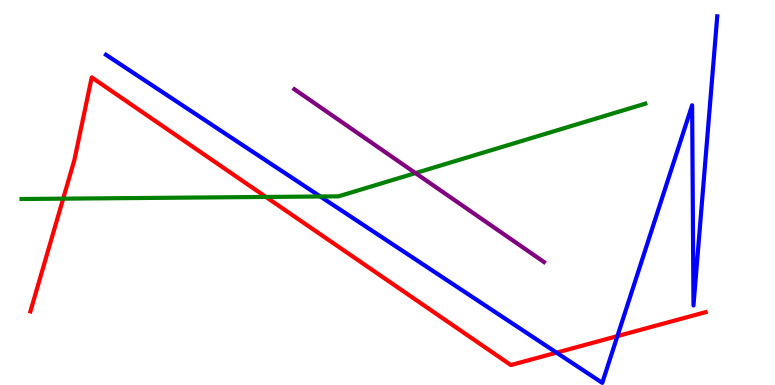[{'lines': ['blue', 'red'], 'intersections': [{'x': 7.18, 'y': 0.84}, {'x': 7.97, 'y': 1.27}]}, {'lines': ['green', 'red'], 'intersections': [{'x': 0.815, 'y': 4.84}, {'x': 3.43, 'y': 4.88}]}, {'lines': ['purple', 'red'], 'intersections': []}, {'lines': ['blue', 'green'], 'intersections': [{'x': 4.13, 'y': 4.9}]}, {'lines': ['blue', 'purple'], 'intersections': []}, {'lines': ['green', 'purple'], 'intersections': [{'x': 5.36, 'y': 5.5}]}]